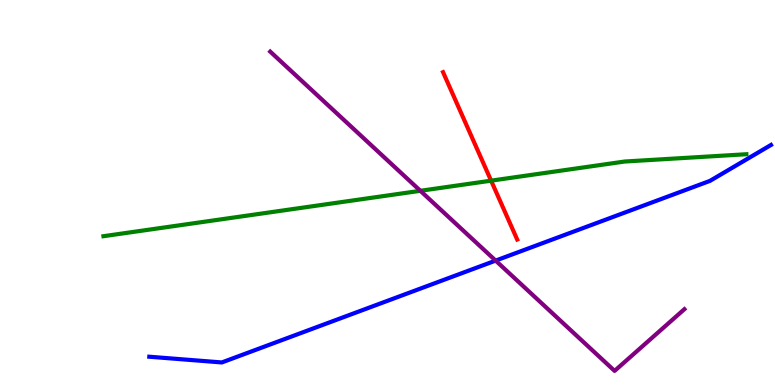[{'lines': ['blue', 'red'], 'intersections': []}, {'lines': ['green', 'red'], 'intersections': [{'x': 6.34, 'y': 5.31}]}, {'lines': ['purple', 'red'], 'intersections': []}, {'lines': ['blue', 'green'], 'intersections': []}, {'lines': ['blue', 'purple'], 'intersections': [{'x': 6.4, 'y': 3.23}]}, {'lines': ['green', 'purple'], 'intersections': [{'x': 5.42, 'y': 5.04}]}]